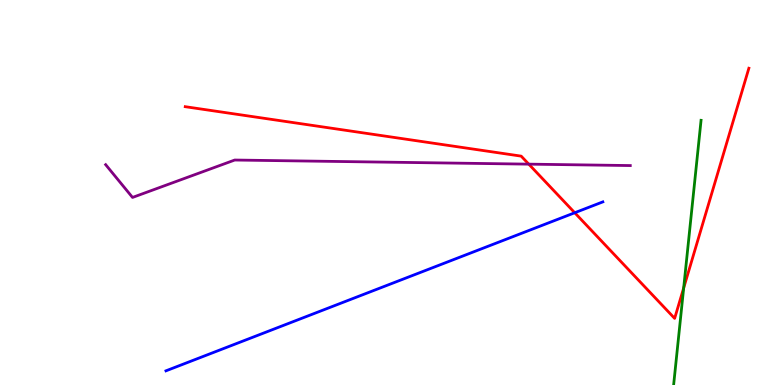[{'lines': ['blue', 'red'], 'intersections': [{'x': 7.42, 'y': 4.47}]}, {'lines': ['green', 'red'], 'intersections': [{'x': 8.82, 'y': 2.52}]}, {'lines': ['purple', 'red'], 'intersections': [{'x': 6.82, 'y': 5.74}]}, {'lines': ['blue', 'green'], 'intersections': []}, {'lines': ['blue', 'purple'], 'intersections': []}, {'lines': ['green', 'purple'], 'intersections': []}]